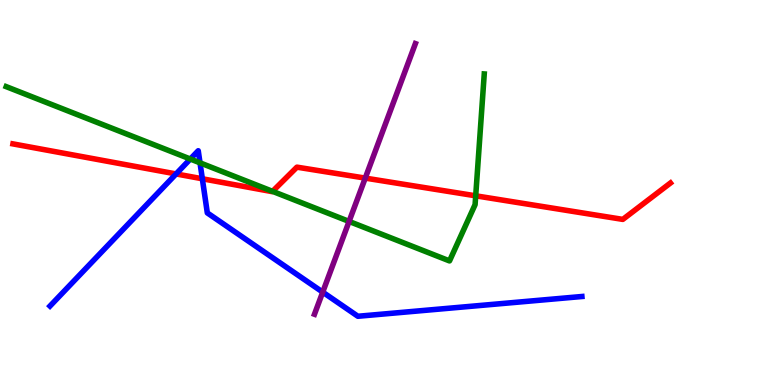[{'lines': ['blue', 'red'], 'intersections': [{'x': 2.27, 'y': 5.48}, {'x': 2.61, 'y': 5.36}]}, {'lines': ['green', 'red'], 'intersections': [{'x': 3.52, 'y': 5.03}, {'x': 6.14, 'y': 4.91}]}, {'lines': ['purple', 'red'], 'intersections': [{'x': 4.71, 'y': 5.37}]}, {'lines': ['blue', 'green'], 'intersections': [{'x': 2.46, 'y': 5.87}, {'x': 2.58, 'y': 5.77}]}, {'lines': ['blue', 'purple'], 'intersections': [{'x': 4.16, 'y': 2.41}]}, {'lines': ['green', 'purple'], 'intersections': [{'x': 4.5, 'y': 4.25}]}]